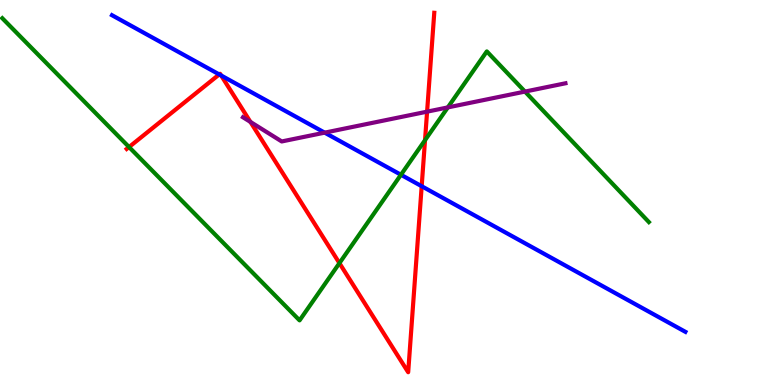[{'lines': ['blue', 'red'], 'intersections': [{'x': 2.83, 'y': 8.07}, {'x': 2.85, 'y': 8.04}, {'x': 5.44, 'y': 5.16}]}, {'lines': ['green', 'red'], 'intersections': [{'x': 1.66, 'y': 6.18}, {'x': 4.38, 'y': 3.17}, {'x': 5.48, 'y': 6.36}]}, {'lines': ['purple', 'red'], 'intersections': [{'x': 3.23, 'y': 6.83}, {'x': 5.51, 'y': 7.1}]}, {'lines': ['blue', 'green'], 'intersections': [{'x': 5.17, 'y': 5.46}]}, {'lines': ['blue', 'purple'], 'intersections': [{'x': 4.19, 'y': 6.55}]}, {'lines': ['green', 'purple'], 'intersections': [{'x': 5.78, 'y': 7.21}, {'x': 6.77, 'y': 7.62}]}]